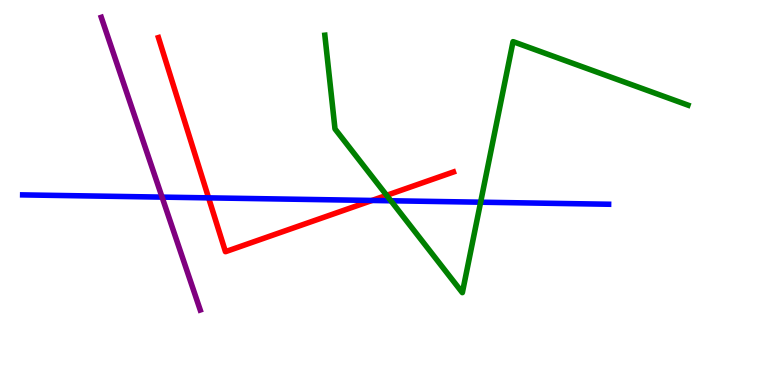[{'lines': ['blue', 'red'], 'intersections': [{'x': 2.69, 'y': 4.86}, {'x': 4.8, 'y': 4.79}]}, {'lines': ['green', 'red'], 'intersections': [{'x': 4.99, 'y': 4.93}]}, {'lines': ['purple', 'red'], 'intersections': []}, {'lines': ['blue', 'green'], 'intersections': [{'x': 5.04, 'y': 4.79}, {'x': 6.2, 'y': 4.75}]}, {'lines': ['blue', 'purple'], 'intersections': [{'x': 2.09, 'y': 4.88}]}, {'lines': ['green', 'purple'], 'intersections': []}]